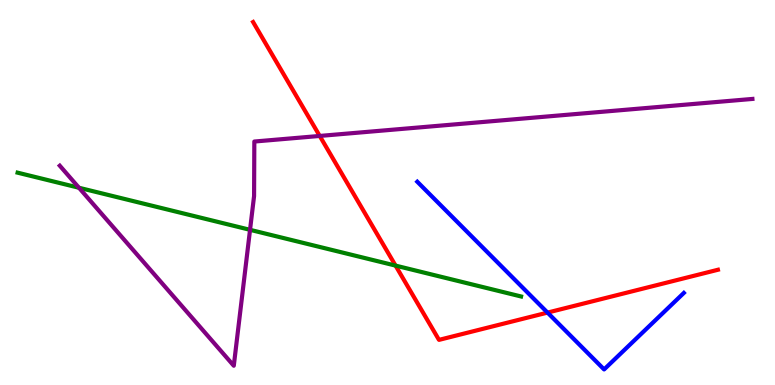[{'lines': ['blue', 'red'], 'intersections': [{'x': 7.06, 'y': 1.88}]}, {'lines': ['green', 'red'], 'intersections': [{'x': 5.1, 'y': 3.1}]}, {'lines': ['purple', 'red'], 'intersections': [{'x': 4.13, 'y': 6.47}]}, {'lines': ['blue', 'green'], 'intersections': []}, {'lines': ['blue', 'purple'], 'intersections': []}, {'lines': ['green', 'purple'], 'intersections': [{'x': 1.02, 'y': 5.12}, {'x': 3.23, 'y': 4.03}]}]